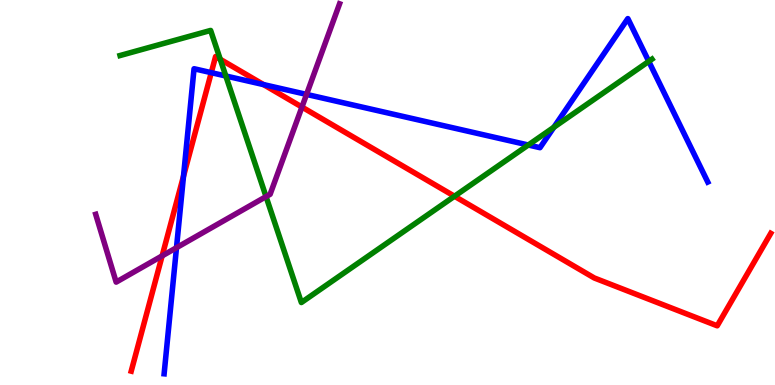[{'lines': ['blue', 'red'], 'intersections': [{'x': 2.37, 'y': 5.42}, {'x': 2.73, 'y': 8.11}, {'x': 3.4, 'y': 7.8}]}, {'lines': ['green', 'red'], 'intersections': [{'x': 2.84, 'y': 8.46}, {'x': 5.86, 'y': 4.9}]}, {'lines': ['purple', 'red'], 'intersections': [{'x': 2.09, 'y': 3.35}, {'x': 3.9, 'y': 7.22}]}, {'lines': ['blue', 'green'], 'intersections': [{'x': 2.91, 'y': 8.03}, {'x': 6.82, 'y': 6.23}, {'x': 7.15, 'y': 6.69}, {'x': 8.37, 'y': 8.41}]}, {'lines': ['blue', 'purple'], 'intersections': [{'x': 2.28, 'y': 3.57}, {'x': 3.96, 'y': 7.55}]}, {'lines': ['green', 'purple'], 'intersections': [{'x': 3.43, 'y': 4.89}]}]